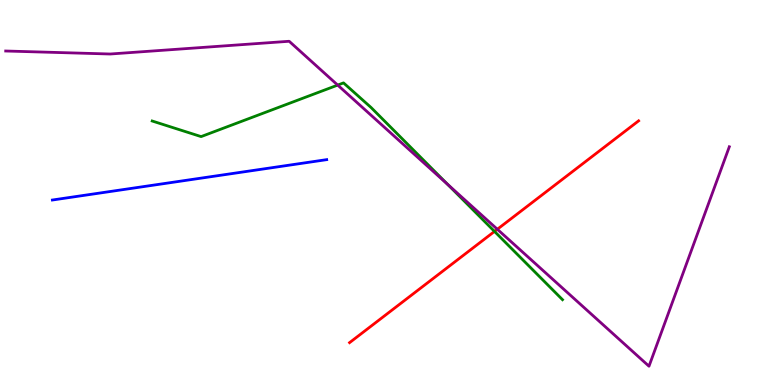[{'lines': ['blue', 'red'], 'intersections': []}, {'lines': ['green', 'red'], 'intersections': [{'x': 6.38, 'y': 3.99}]}, {'lines': ['purple', 'red'], 'intersections': [{'x': 6.42, 'y': 4.05}]}, {'lines': ['blue', 'green'], 'intersections': []}, {'lines': ['blue', 'purple'], 'intersections': []}, {'lines': ['green', 'purple'], 'intersections': [{'x': 4.36, 'y': 7.79}, {'x': 5.78, 'y': 5.21}]}]